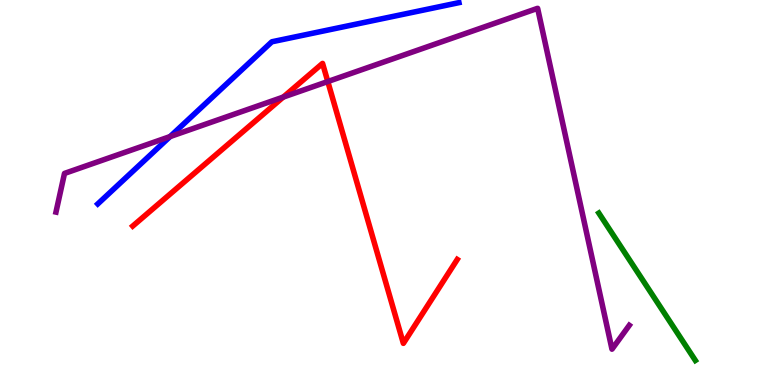[{'lines': ['blue', 'red'], 'intersections': []}, {'lines': ['green', 'red'], 'intersections': []}, {'lines': ['purple', 'red'], 'intersections': [{'x': 3.65, 'y': 7.48}, {'x': 4.23, 'y': 7.88}]}, {'lines': ['blue', 'green'], 'intersections': []}, {'lines': ['blue', 'purple'], 'intersections': [{'x': 2.19, 'y': 6.45}]}, {'lines': ['green', 'purple'], 'intersections': []}]